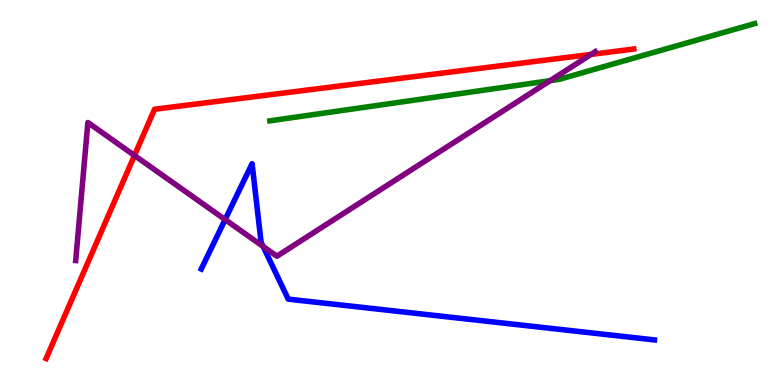[{'lines': ['blue', 'red'], 'intersections': []}, {'lines': ['green', 'red'], 'intersections': []}, {'lines': ['purple', 'red'], 'intersections': [{'x': 1.74, 'y': 5.96}, {'x': 7.63, 'y': 8.59}]}, {'lines': ['blue', 'green'], 'intersections': []}, {'lines': ['blue', 'purple'], 'intersections': [{'x': 2.9, 'y': 4.3}, {'x': 3.4, 'y': 3.6}]}, {'lines': ['green', 'purple'], 'intersections': [{'x': 7.1, 'y': 7.9}]}]